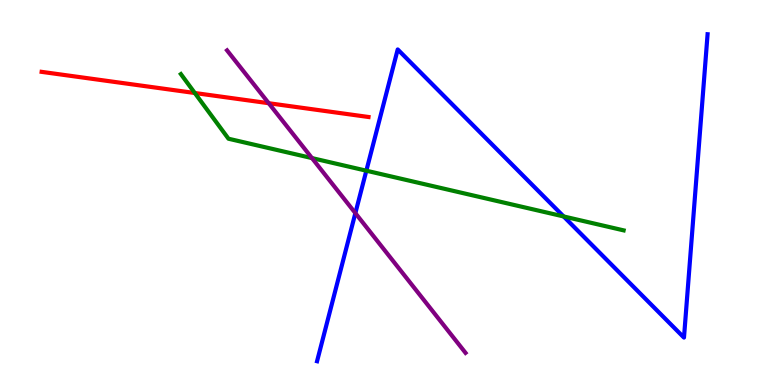[{'lines': ['blue', 'red'], 'intersections': []}, {'lines': ['green', 'red'], 'intersections': [{'x': 2.51, 'y': 7.58}]}, {'lines': ['purple', 'red'], 'intersections': [{'x': 3.47, 'y': 7.32}]}, {'lines': ['blue', 'green'], 'intersections': [{'x': 4.73, 'y': 5.57}, {'x': 7.27, 'y': 4.38}]}, {'lines': ['blue', 'purple'], 'intersections': [{'x': 4.59, 'y': 4.46}]}, {'lines': ['green', 'purple'], 'intersections': [{'x': 4.03, 'y': 5.89}]}]